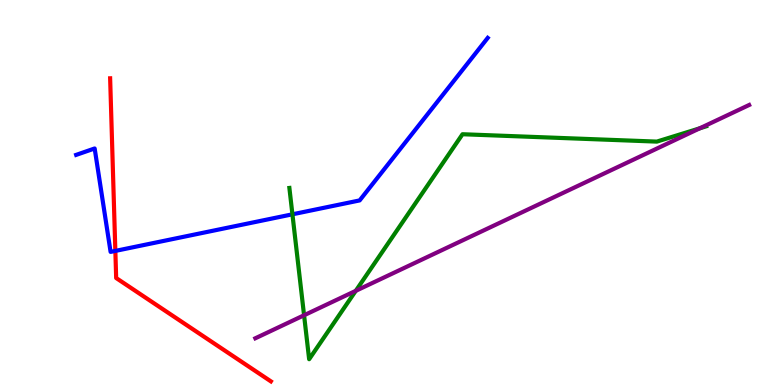[{'lines': ['blue', 'red'], 'intersections': [{'x': 1.49, 'y': 3.48}]}, {'lines': ['green', 'red'], 'intersections': []}, {'lines': ['purple', 'red'], 'intersections': []}, {'lines': ['blue', 'green'], 'intersections': [{'x': 3.77, 'y': 4.43}]}, {'lines': ['blue', 'purple'], 'intersections': []}, {'lines': ['green', 'purple'], 'intersections': [{'x': 3.92, 'y': 1.81}, {'x': 4.59, 'y': 2.45}, {'x': 9.03, 'y': 6.67}]}]